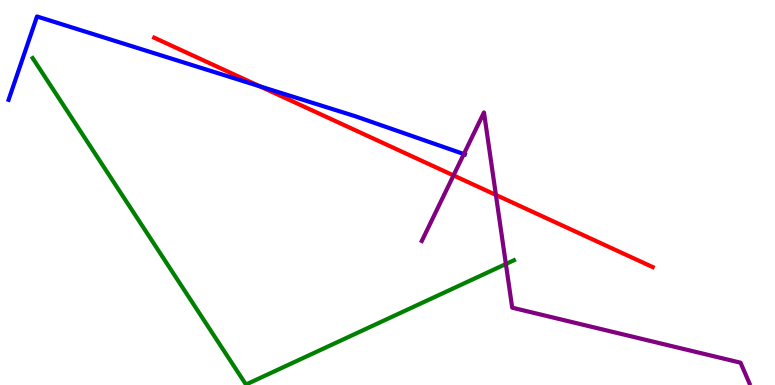[{'lines': ['blue', 'red'], 'intersections': [{'x': 3.35, 'y': 7.76}]}, {'lines': ['green', 'red'], 'intersections': []}, {'lines': ['purple', 'red'], 'intersections': [{'x': 5.85, 'y': 5.44}, {'x': 6.4, 'y': 4.94}]}, {'lines': ['blue', 'green'], 'intersections': []}, {'lines': ['blue', 'purple'], 'intersections': [{'x': 5.99, 'y': 6.0}]}, {'lines': ['green', 'purple'], 'intersections': [{'x': 6.53, 'y': 3.14}]}]